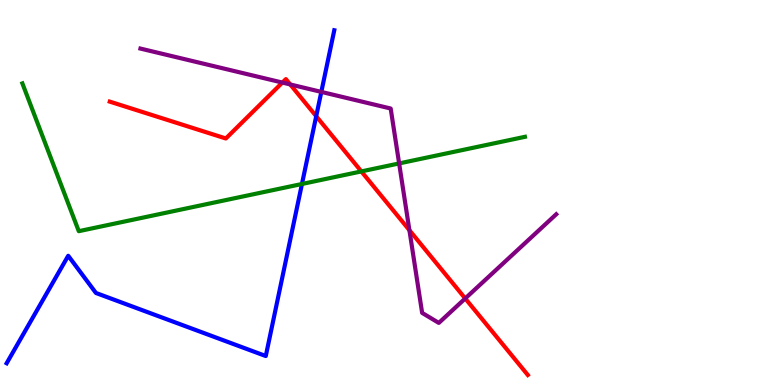[{'lines': ['blue', 'red'], 'intersections': [{'x': 4.08, 'y': 6.98}]}, {'lines': ['green', 'red'], 'intersections': [{'x': 4.66, 'y': 5.55}]}, {'lines': ['purple', 'red'], 'intersections': [{'x': 3.64, 'y': 7.86}, {'x': 3.74, 'y': 7.81}, {'x': 5.28, 'y': 4.02}, {'x': 6.0, 'y': 2.25}]}, {'lines': ['blue', 'green'], 'intersections': [{'x': 3.9, 'y': 5.22}]}, {'lines': ['blue', 'purple'], 'intersections': [{'x': 4.15, 'y': 7.61}]}, {'lines': ['green', 'purple'], 'intersections': [{'x': 5.15, 'y': 5.76}]}]